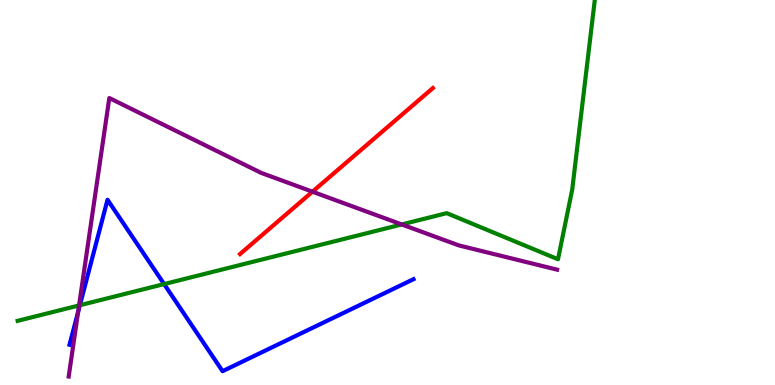[{'lines': ['blue', 'red'], 'intersections': []}, {'lines': ['green', 'red'], 'intersections': []}, {'lines': ['purple', 'red'], 'intersections': [{'x': 4.03, 'y': 5.02}]}, {'lines': ['blue', 'green'], 'intersections': [{'x': 1.03, 'y': 2.07}, {'x': 2.12, 'y': 2.62}]}, {'lines': ['blue', 'purple'], 'intersections': [{'x': 1.01, 'y': 1.9}]}, {'lines': ['green', 'purple'], 'intersections': [{'x': 1.02, 'y': 2.07}, {'x': 5.18, 'y': 4.17}]}]